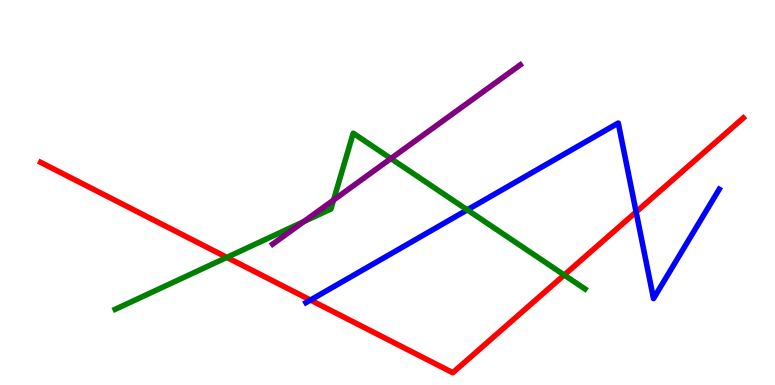[{'lines': ['blue', 'red'], 'intersections': [{'x': 4.01, 'y': 2.21}, {'x': 8.21, 'y': 4.49}]}, {'lines': ['green', 'red'], 'intersections': [{'x': 2.93, 'y': 3.31}, {'x': 7.28, 'y': 2.86}]}, {'lines': ['purple', 'red'], 'intersections': []}, {'lines': ['blue', 'green'], 'intersections': [{'x': 6.03, 'y': 4.55}]}, {'lines': ['blue', 'purple'], 'intersections': []}, {'lines': ['green', 'purple'], 'intersections': [{'x': 3.92, 'y': 4.24}, {'x': 4.3, 'y': 4.8}, {'x': 5.04, 'y': 5.88}]}]